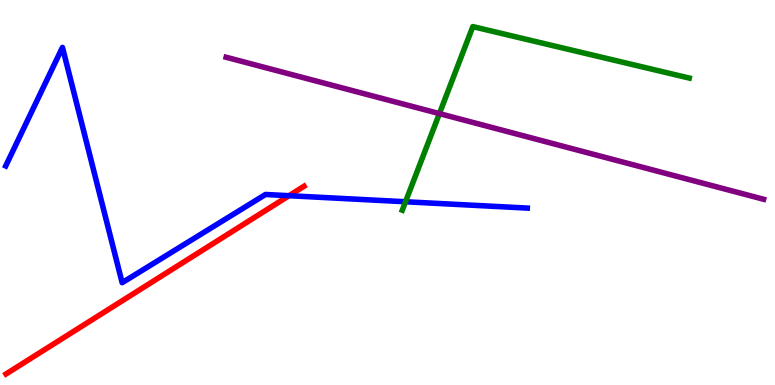[{'lines': ['blue', 'red'], 'intersections': [{'x': 3.73, 'y': 4.92}]}, {'lines': ['green', 'red'], 'intersections': []}, {'lines': ['purple', 'red'], 'intersections': []}, {'lines': ['blue', 'green'], 'intersections': [{'x': 5.23, 'y': 4.76}]}, {'lines': ['blue', 'purple'], 'intersections': []}, {'lines': ['green', 'purple'], 'intersections': [{'x': 5.67, 'y': 7.05}]}]